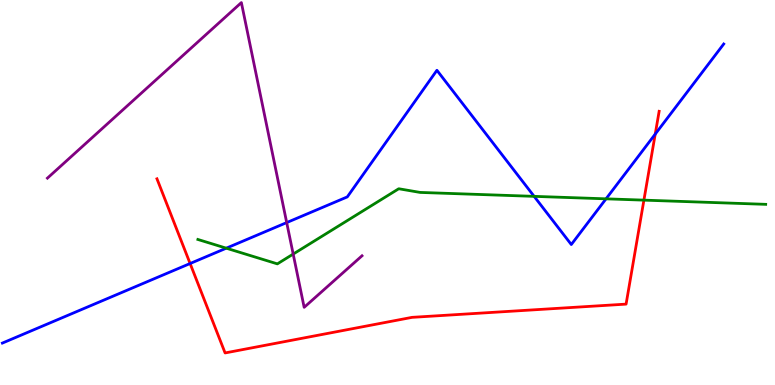[{'lines': ['blue', 'red'], 'intersections': [{'x': 2.45, 'y': 3.16}, {'x': 8.45, 'y': 6.52}]}, {'lines': ['green', 'red'], 'intersections': [{'x': 8.31, 'y': 4.8}]}, {'lines': ['purple', 'red'], 'intersections': []}, {'lines': ['blue', 'green'], 'intersections': [{'x': 2.92, 'y': 3.55}, {'x': 6.89, 'y': 4.9}, {'x': 7.82, 'y': 4.84}]}, {'lines': ['blue', 'purple'], 'intersections': [{'x': 3.7, 'y': 4.22}]}, {'lines': ['green', 'purple'], 'intersections': [{'x': 3.78, 'y': 3.4}]}]